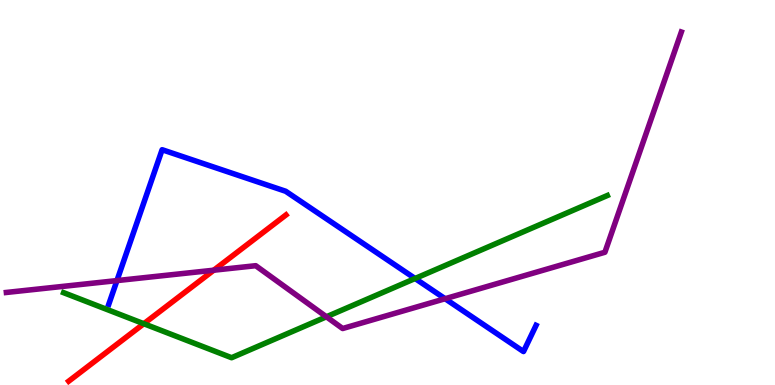[{'lines': ['blue', 'red'], 'intersections': []}, {'lines': ['green', 'red'], 'intersections': [{'x': 1.86, 'y': 1.59}]}, {'lines': ['purple', 'red'], 'intersections': [{'x': 2.76, 'y': 2.98}]}, {'lines': ['blue', 'green'], 'intersections': [{'x': 5.36, 'y': 2.77}]}, {'lines': ['blue', 'purple'], 'intersections': [{'x': 1.51, 'y': 2.71}, {'x': 5.74, 'y': 2.24}]}, {'lines': ['green', 'purple'], 'intersections': [{'x': 4.21, 'y': 1.77}]}]